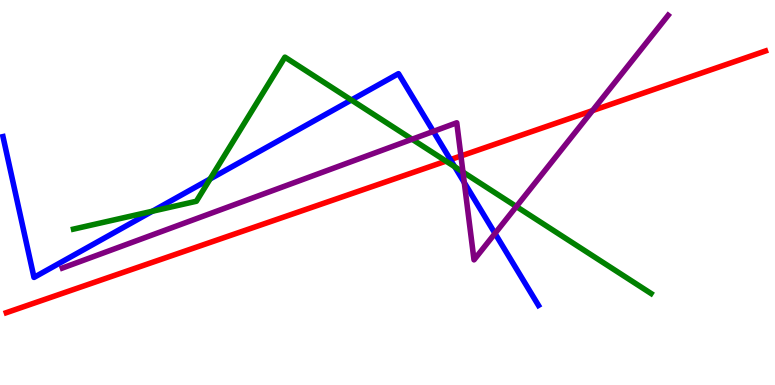[{'lines': ['blue', 'red'], 'intersections': [{'x': 5.81, 'y': 5.85}]}, {'lines': ['green', 'red'], 'intersections': [{'x': 5.75, 'y': 5.82}]}, {'lines': ['purple', 'red'], 'intersections': [{'x': 5.95, 'y': 5.95}, {'x': 7.65, 'y': 7.13}]}, {'lines': ['blue', 'green'], 'intersections': [{'x': 1.97, 'y': 4.51}, {'x': 2.71, 'y': 5.35}, {'x': 4.53, 'y': 7.4}, {'x': 5.87, 'y': 5.67}]}, {'lines': ['blue', 'purple'], 'intersections': [{'x': 5.59, 'y': 6.59}, {'x': 5.99, 'y': 5.26}, {'x': 6.39, 'y': 3.94}]}, {'lines': ['green', 'purple'], 'intersections': [{'x': 5.32, 'y': 6.38}, {'x': 5.97, 'y': 5.53}, {'x': 6.66, 'y': 4.64}]}]